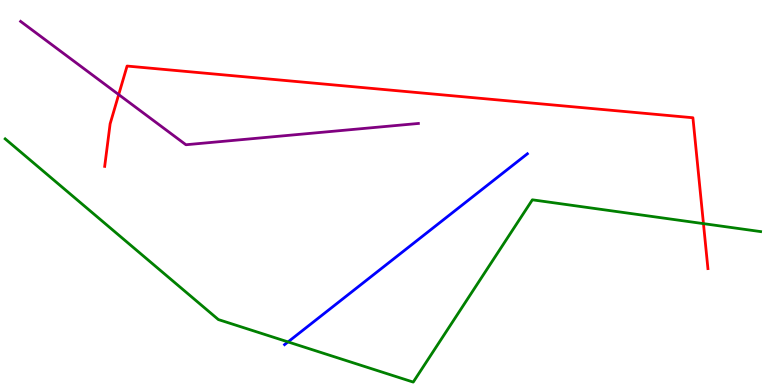[{'lines': ['blue', 'red'], 'intersections': []}, {'lines': ['green', 'red'], 'intersections': [{'x': 9.08, 'y': 4.19}]}, {'lines': ['purple', 'red'], 'intersections': [{'x': 1.53, 'y': 7.54}]}, {'lines': ['blue', 'green'], 'intersections': [{'x': 3.72, 'y': 1.12}]}, {'lines': ['blue', 'purple'], 'intersections': []}, {'lines': ['green', 'purple'], 'intersections': []}]